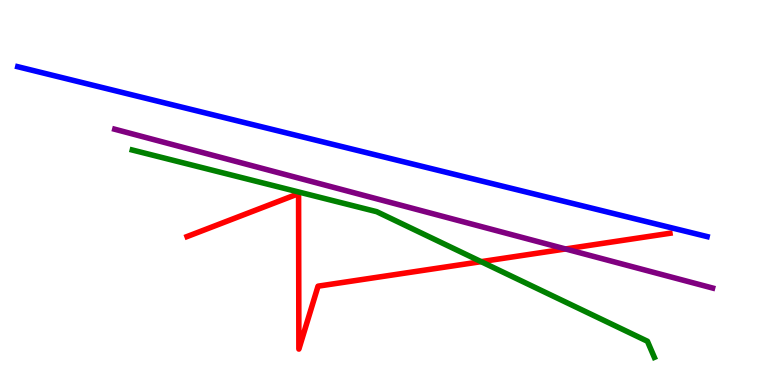[{'lines': ['blue', 'red'], 'intersections': []}, {'lines': ['green', 'red'], 'intersections': [{'x': 6.21, 'y': 3.2}]}, {'lines': ['purple', 'red'], 'intersections': [{'x': 7.3, 'y': 3.53}]}, {'lines': ['blue', 'green'], 'intersections': []}, {'lines': ['blue', 'purple'], 'intersections': []}, {'lines': ['green', 'purple'], 'intersections': []}]